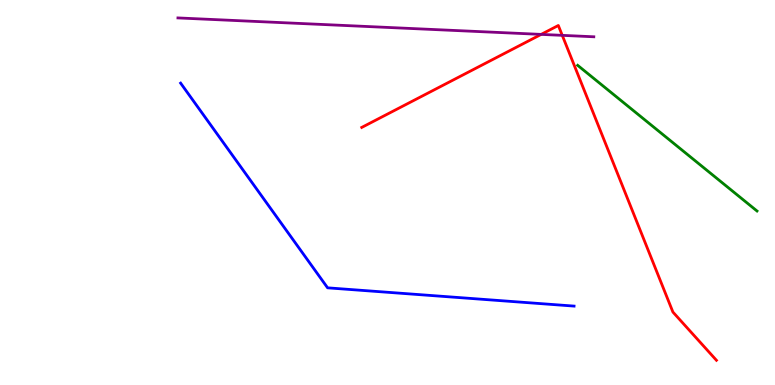[{'lines': ['blue', 'red'], 'intersections': []}, {'lines': ['green', 'red'], 'intersections': []}, {'lines': ['purple', 'red'], 'intersections': [{'x': 6.98, 'y': 9.11}, {'x': 7.25, 'y': 9.08}]}, {'lines': ['blue', 'green'], 'intersections': []}, {'lines': ['blue', 'purple'], 'intersections': []}, {'lines': ['green', 'purple'], 'intersections': []}]